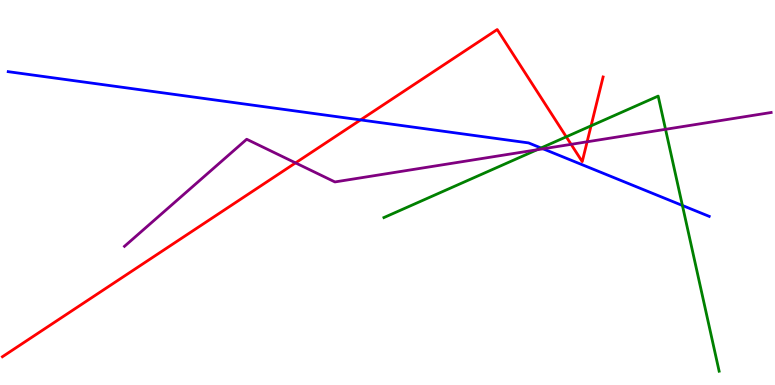[{'lines': ['blue', 'red'], 'intersections': [{'x': 4.65, 'y': 6.89}]}, {'lines': ['green', 'red'], 'intersections': [{'x': 7.31, 'y': 6.45}, {'x': 7.63, 'y': 6.73}]}, {'lines': ['purple', 'red'], 'intersections': [{'x': 3.81, 'y': 5.77}, {'x': 7.37, 'y': 6.25}, {'x': 7.58, 'y': 6.32}]}, {'lines': ['blue', 'green'], 'intersections': [{'x': 6.98, 'y': 6.16}, {'x': 8.81, 'y': 4.66}]}, {'lines': ['blue', 'purple'], 'intersections': [{'x': 7.01, 'y': 6.13}]}, {'lines': ['green', 'purple'], 'intersections': [{'x': 6.93, 'y': 6.11}, {'x': 8.59, 'y': 6.64}]}]